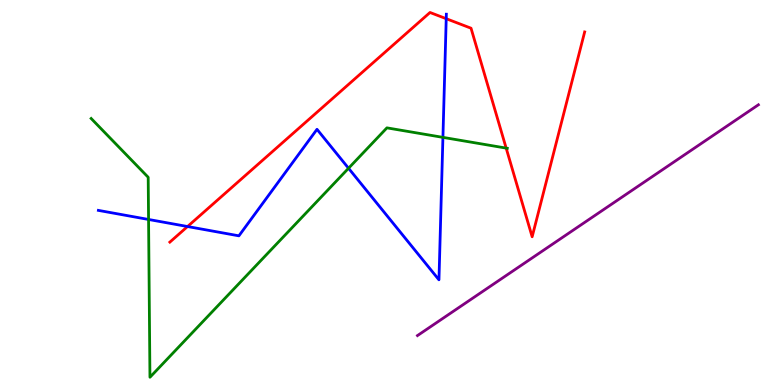[{'lines': ['blue', 'red'], 'intersections': [{'x': 2.42, 'y': 4.12}, {'x': 5.76, 'y': 9.51}]}, {'lines': ['green', 'red'], 'intersections': [{'x': 6.53, 'y': 6.15}]}, {'lines': ['purple', 'red'], 'intersections': []}, {'lines': ['blue', 'green'], 'intersections': [{'x': 1.92, 'y': 4.3}, {'x': 4.5, 'y': 5.63}, {'x': 5.72, 'y': 6.43}]}, {'lines': ['blue', 'purple'], 'intersections': []}, {'lines': ['green', 'purple'], 'intersections': []}]